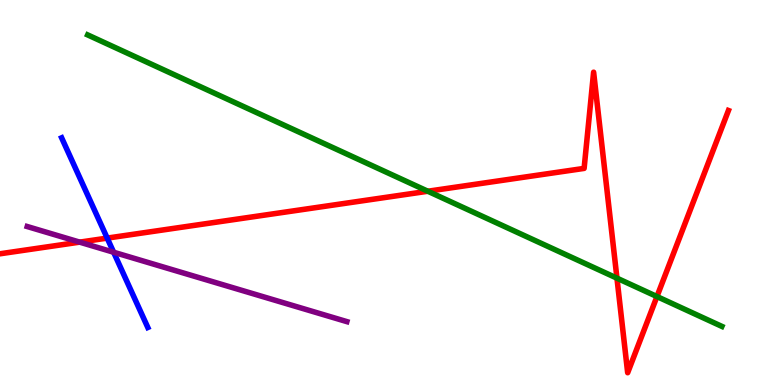[{'lines': ['blue', 'red'], 'intersections': [{'x': 1.38, 'y': 3.82}]}, {'lines': ['green', 'red'], 'intersections': [{'x': 5.52, 'y': 5.03}, {'x': 7.96, 'y': 2.77}, {'x': 8.48, 'y': 2.3}]}, {'lines': ['purple', 'red'], 'intersections': [{'x': 1.03, 'y': 3.71}]}, {'lines': ['blue', 'green'], 'intersections': []}, {'lines': ['blue', 'purple'], 'intersections': [{'x': 1.47, 'y': 3.45}]}, {'lines': ['green', 'purple'], 'intersections': []}]